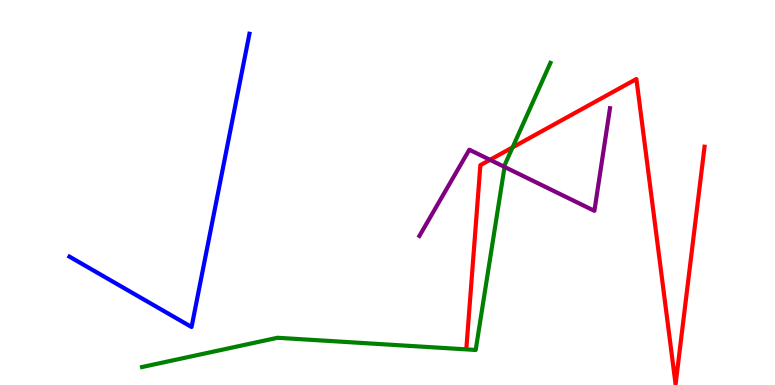[{'lines': ['blue', 'red'], 'intersections': []}, {'lines': ['green', 'red'], 'intersections': [{'x': 6.61, 'y': 6.17}]}, {'lines': ['purple', 'red'], 'intersections': [{'x': 6.32, 'y': 5.85}]}, {'lines': ['blue', 'green'], 'intersections': []}, {'lines': ['blue', 'purple'], 'intersections': []}, {'lines': ['green', 'purple'], 'intersections': [{'x': 6.51, 'y': 5.66}]}]